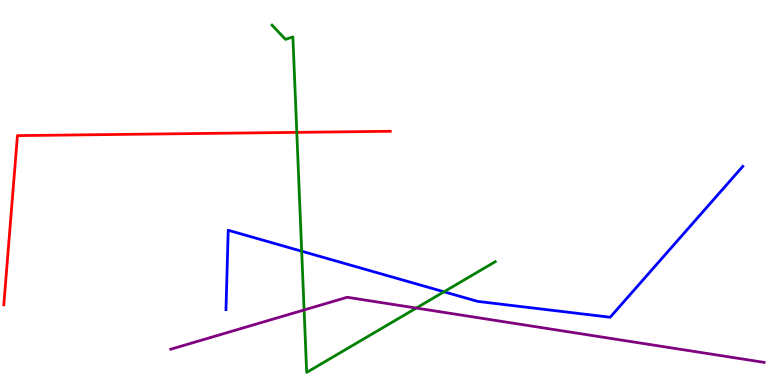[{'lines': ['blue', 'red'], 'intersections': []}, {'lines': ['green', 'red'], 'intersections': [{'x': 3.83, 'y': 6.56}]}, {'lines': ['purple', 'red'], 'intersections': []}, {'lines': ['blue', 'green'], 'intersections': [{'x': 3.89, 'y': 3.48}, {'x': 5.73, 'y': 2.42}]}, {'lines': ['blue', 'purple'], 'intersections': []}, {'lines': ['green', 'purple'], 'intersections': [{'x': 3.92, 'y': 1.95}, {'x': 5.37, 'y': 2.0}]}]